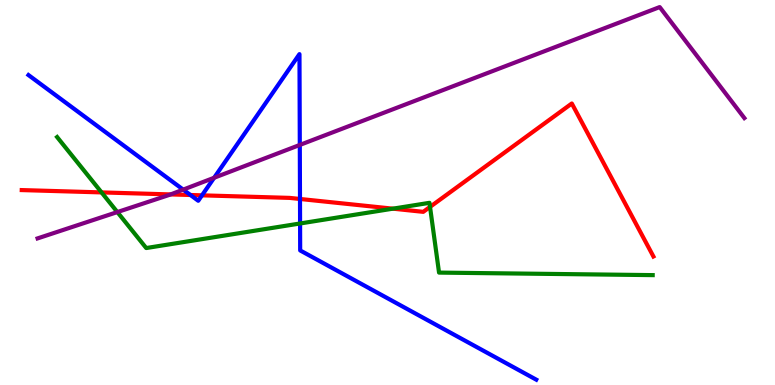[{'lines': ['blue', 'red'], 'intersections': [{'x': 2.46, 'y': 4.94}, {'x': 2.61, 'y': 4.93}, {'x': 3.87, 'y': 4.83}]}, {'lines': ['green', 'red'], 'intersections': [{'x': 1.31, 'y': 5.0}, {'x': 5.07, 'y': 4.58}, {'x': 5.55, 'y': 4.63}]}, {'lines': ['purple', 'red'], 'intersections': [{'x': 2.2, 'y': 4.95}]}, {'lines': ['blue', 'green'], 'intersections': [{'x': 3.87, 'y': 4.2}]}, {'lines': ['blue', 'purple'], 'intersections': [{'x': 2.36, 'y': 5.07}, {'x': 2.76, 'y': 5.38}, {'x': 3.87, 'y': 6.24}]}, {'lines': ['green', 'purple'], 'intersections': [{'x': 1.51, 'y': 4.49}]}]